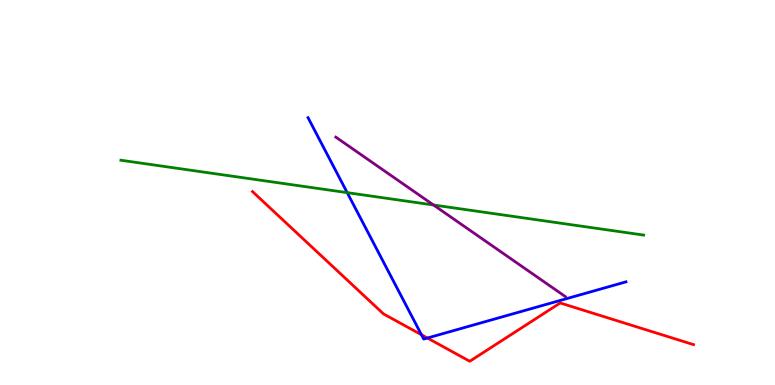[{'lines': ['blue', 'red'], 'intersections': [{'x': 5.44, 'y': 1.3}, {'x': 5.51, 'y': 1.22}]}, {'lines': ['green', 'red'], 'intersections': []}, {'lines': ['purple', 'red'], 'intersections': []}, {'lines': ['blue', 'green'], 'intersections': [{'x': 4.48, 'y': 5.0}]}, {'lines': ['blue', 'purple'], 'intersections': []}, {'lines': ['green', 'purple'], 'intersections': [{'x': 5.59, 'y': 4.68}]}]